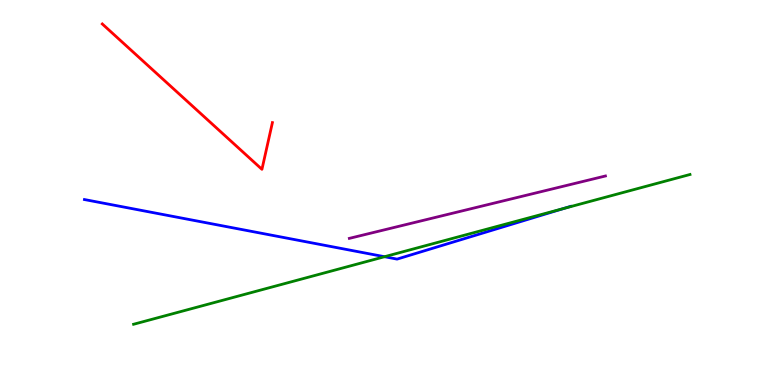[{'lines': ['blue', 'red'], 'intersections': []}, {'lines': ['green', 'red'], 'intersections': []}, {'lines': ['purple', 'red'], 'intersections': []}, {'lines': ['blue', 'green'], 'intersections': [{'x': 4.96, 'y': 3.33}, {'x': 7.27, 'y': 4.58}]}, {'lines': ['blue', 'purple'], 'intersections': []}, {'lines': ['green', 'purple'], 'intersections': []}]